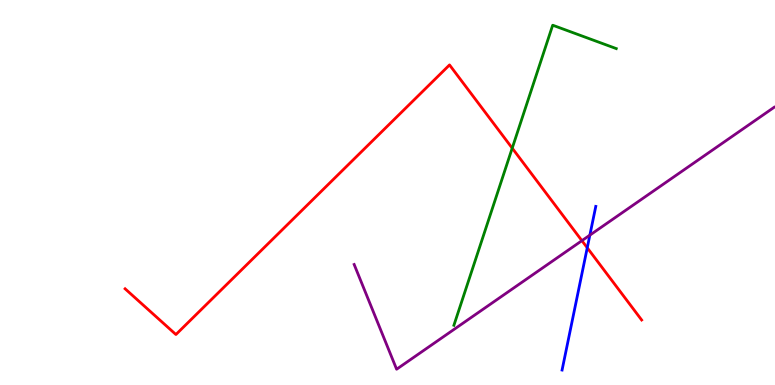[{'lines': ['blue', 'red'], 'intersections': [{'x': 7.58, 'y': 3.56}]}, {'lines': ['green', 'red'], 'intersections': [{'x': 6.61, 'y': 6.15}]}, {'lines': ['purple', 'red'], 'intersections': [{'x': 7.51, 'y': 3.75}]}, {'lines': ['blue', 'green'], 'intersections': []}, {'lines': ['blue', 'purple'], 'intersections': [{'x': 7.61, 'y': 3.89}]}, {'lines': ['green', 'purple'], 'intersections': []}]